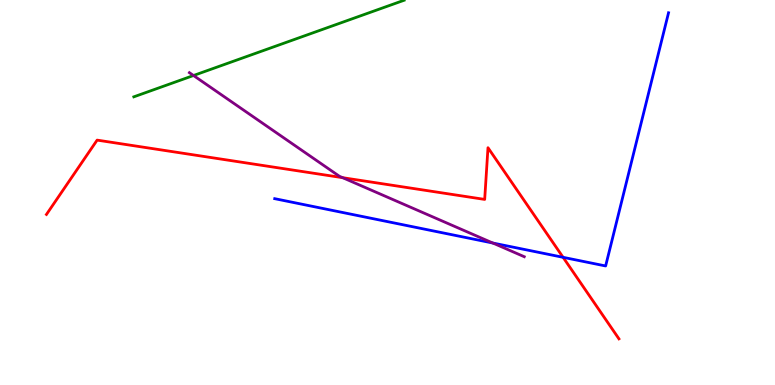[{'lines': ['blue', 'red'], 'intersections': [{'x': 7.27, 'y': 3.32}]}, {'lines': ['green', 'red'], 'intersections': []}, {'lines': ['purple', 'red'], 'intersections': [{'x': 4.42, 'y': 5.38}]}, {'lines': ['blue', 'green'], 'intersections': []}, {'lines': ['blue', 'purple'], 'intersections': [{'x': 6.36, 'y': 3.69}]}, {'lines': ['green', 'purple'], 'intersections': [{'x': 2.5, 'y': 8.04}]}]